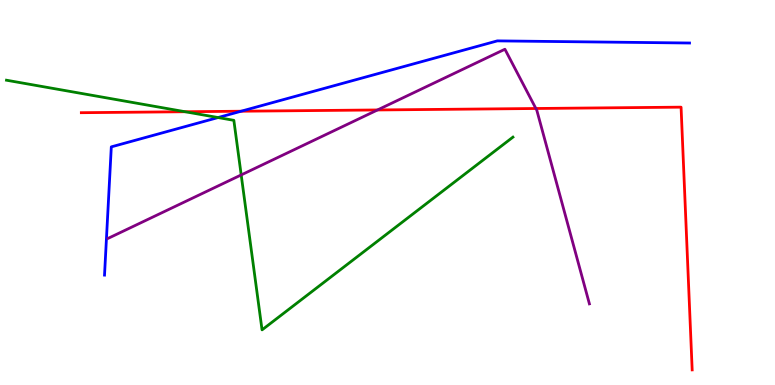[{'lines': ['blue', 'red'], 'intersections': [{'x': 3.11, 'y': 7.11}]}, {'lines': ['green', 'red'], 'intersections': [{'x': 2.39, 'y': 7.1}]}, {'lines': ['purple', 'red'], 'intersections': [{'x': 4.87, 'y': 7.14}, {'x': 6.91, 'y': 7.18}]}, {'lines': ['blue', 'green'], 'intersections': [{'x': 2.81, 'y': 6.95}]}, {'lines': ['blue', 'purple'], 'intersections': []}, {'lines': ['green', 'purple'], 'intersections': [{'x': 3.11, 'y': 5.46}]}]